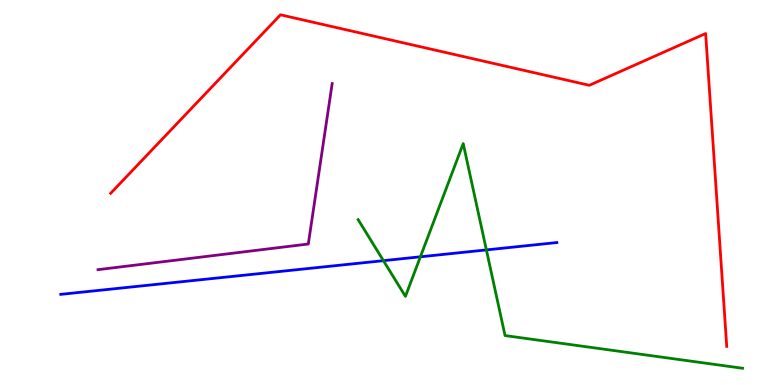[{'lines': ['blue', 'red'], 'intersections': []}, {'lines': ['green', 'red'], 'intersections': []}, {'lines': ['purple', 'red'], 'intersections': []}, {'lines': ['blue', 'green'], 'intersections': [{'x': 4.95, 'y': 3.23}, {'x': 5.42, 'y': 3.33}, {'x': 6.28, 'y': 3.51}]}, {'lines': ['blue', 'purple'], 'intersections': []}, {'lines': ['green', 'purple'], 'intersections': []}]